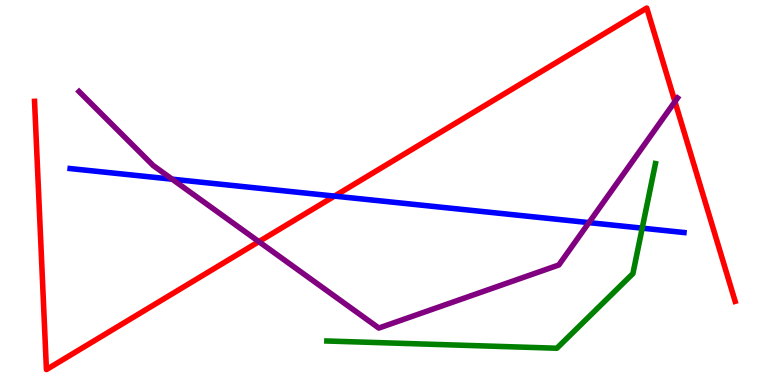[{'lines': ['blue', 'red'], 'intersections': [{'x': 4.32, 'y': 4.91}]}, {'lines': ['green', 'red'], 'intersections': []}, {'lines': ['purple', 'red'], 'intersections': [{'x': 3.34, 'y': 3.72}, {'x': 8.71, 'y': 7.36}]}, {'lines': ['blue', 'green'], 'intersections': [{'x': 8.29, 'y': 4.07}]}, {'lines': ['blue', 'purple'], 'intersections': [{'x': 2.22, 'y': 5.35}, {'x': 7.6, 'y': 4.22}]}, {'lines': ['green', 'purple'], 'intersections': []}]